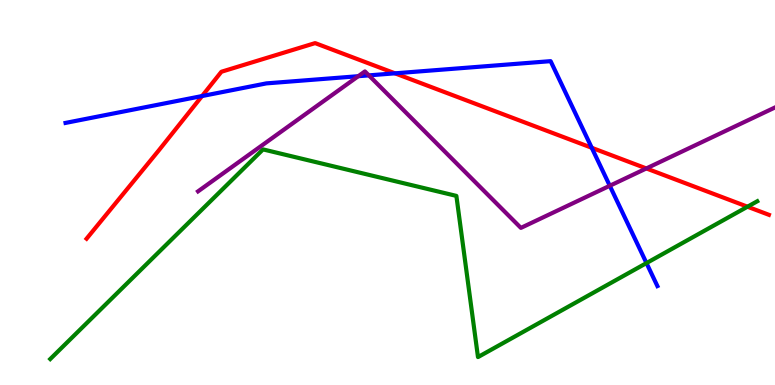[{'lines': ['blue', 'red'], 'intersections': [{'x': 2.61, 'y': 7.51}, {'x': 5.1, 'y': 8.1}, {'x': 7.64, 'y': 6.16}]}, {'lines': ['green', 'red'], 'intersections': [{'x': 9.65, 'y': 4.63}]}, {'lines': ['purple', 'red'], 'intersections': [{'x': 8.34, 'y': 5.62}]}, {'lines': ['blue', 'green'], 'intersections': [{'x': 8.34, 'y': 3.17}]}, {'lines': ['blue', 'purple'], 'intersections': [{'x': 4.62, 'y': 8.02}, {'x': 4.76, 'y': 8.04}, {'x': 7.87, 'y': 5.17}]}, {'lines': ['green', 'purple'], 'intersections': []}]